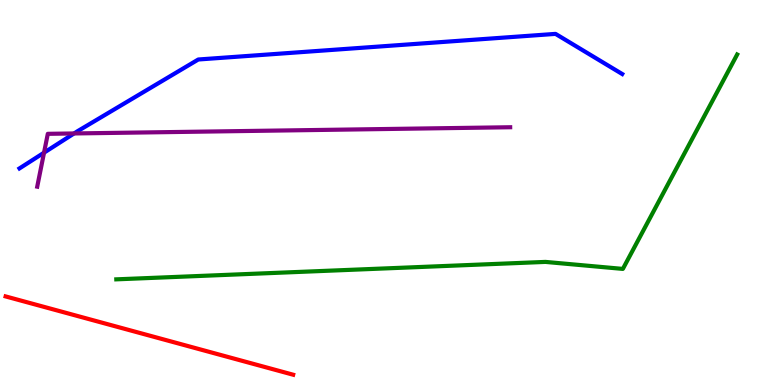[{'lines': ['blue', 'red'], 'intersections': []}, {'lines': ['green', 'red'], 'intersections': []}, {'lines': ['purple', 'red'], 'intersections': []}, {'lines': ['blue', 'green'], 'intersections': []}, {'lines': ['blue', 'purple'], 'intersections': [{'x': 0.568, 'y': 6.03}, {'x': 0.956, 'y': 6.53}]}, {'lines': ['green', 'purple'], 'intersections': []}]